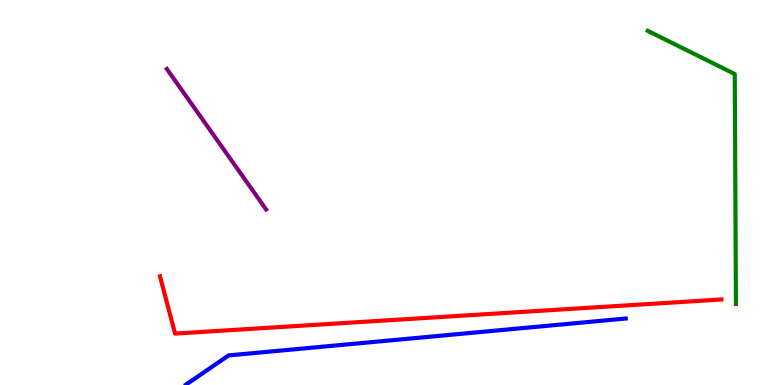[{'lines': ['blue', 'red'], 'intersections': []}, {'lines': ['green', 'red'], 'intersections': []}, {'lines': ['purple', 'red'], 'intersections': []}, {'lines': ['blue', 'green'], 'intersections': []}, {'lines': ['blue', 'purple'], 'intersections': []}, {'lines': ['green', 'purple'], 'intersections': []}]